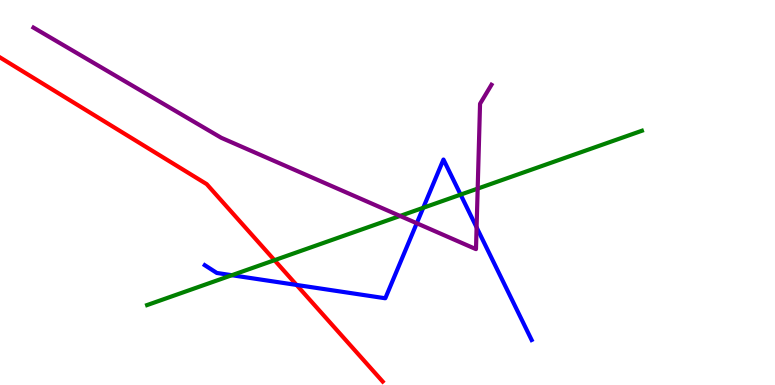[{'lines': ['blue', 'red'], 'intersections': [{'x': 3.83, 'y': 2.6}]}, {'lines': ['green', 'red'], 'intersections': [{'x': 3.54, 'y': 3.24}]}, {'lines': ['purple', 'red'], 'intersections': []}, {'lines': ['blue', 'green'], 'intersections': [{'x': 2.99, 'y': 2.85}, {'x': 5.46, 'y': 4.6}, {'x': 5.94, 'y': 4.94}]}, {'lines': ['blue', 'purple'], 'intersections': [{'x': 5.38, 'y': 4.2}, {'x': 6.15, 'y': 4.09}]}, {'lines': ['green', 'purple'], 'intersections': [{'x': 5.16, 'y': 4.39}, {'x': 6.16, 'y': 5.1}]}]